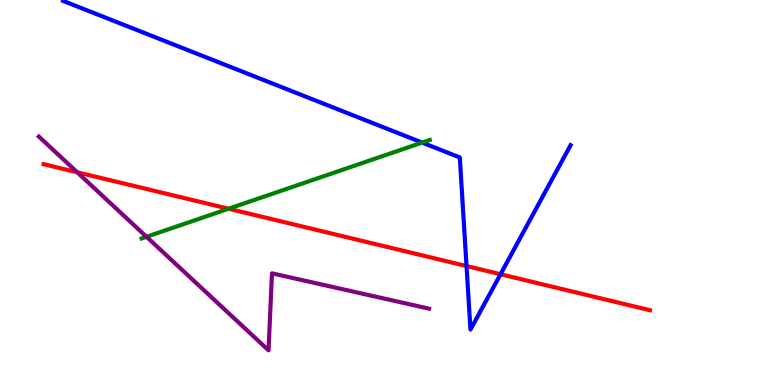[{'lines': ['blue', 'red'], 'intersections': [{'x': 6.02, 'y': 3.09}, {'x': 6.46, 'y': 2.88}]}, {'lines': ['green', 'red'], 'intersections': [{'x': 2.95, 'y': 4.58}]}, {'lines': ['purple', 'red'], 'intersections': [{'x': 0.996, 'y': 5.53}]}, {'lines': ['blue', 'green'], 'intersections': [{'x': 5.45, 'y': 6.3}]}, {'lines': ['blue', 'purple'], 'intersections': []}, {'lines': ['green', 'purple'], 'intersections': [{'x': 1.89, 'y': 3.85}]}]